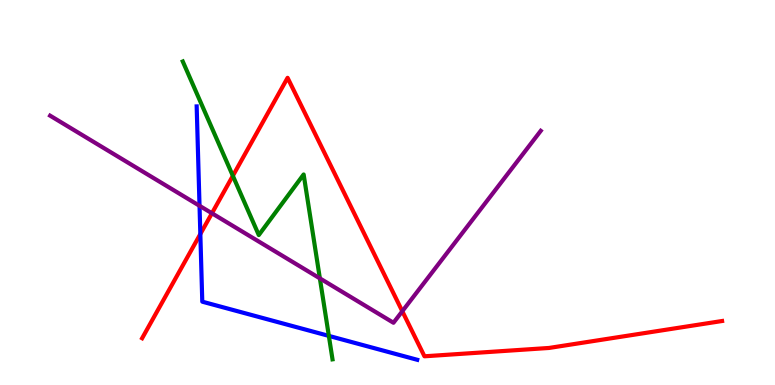[{'lines': ['blue', 'red'], 'intersections': [{'x': 2.59, 'y': 3.92}]}, {'lines': ['green', 'red'], 'intersections': [{'x': 3.0, 'y': 5.43}]}, {'lines': ['purple', 'red'], 'intersections': [{'x': 2.73, 'y': 4.46}, {'x': 5.19, 'y': 1.92}]}, {'lines': ['blue', 'green'], 'intersections': [{'x': 4.24, 'y': 1.28}]}, {'lines': ['blue', 'purple'], 'intersections': [{'x': 2.57, 'y': 4.65}]}, {'lines': ['green', 'purple'], 'intersections': [{'x': 4.13, 'y': 2.77}]}]